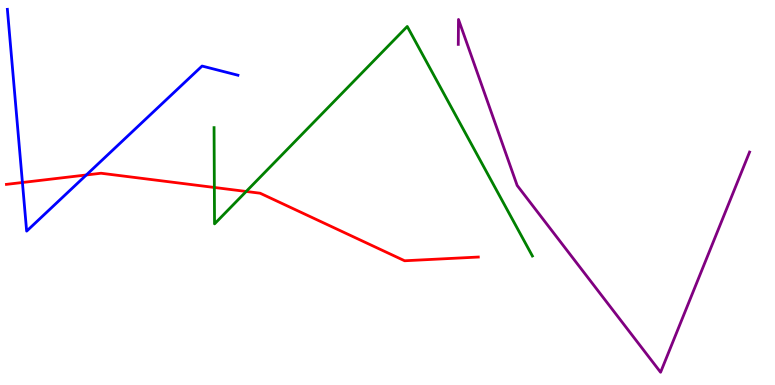[{'lines': ['blue', 'red'], 'intersections': [{'x': 0.289, 'y': 5.26}, {'x': 1.11, 'y': 5.46}]}, {'lines': ['green', 'red'], 'intersections': [{'x': 2.77, 'y': 5.13}, {'x': 3.18, 'y': 5.03}]}, {'lines': ['purple', 'red'], 'intersections': []}, {'lines': ['blue', 'green'], 'intersections': []}, {'lines': ['blue', 'purple'], 'intersections': []}, {'lines': ['green', 'purple'], 'intersections': []}]